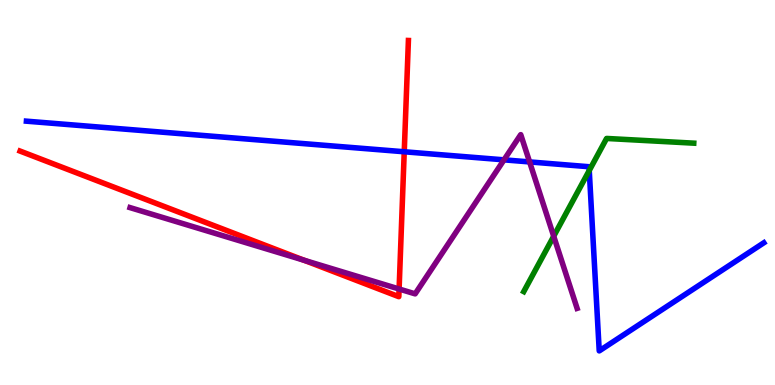[{'lines': ['blue', 'red'], 'intersections': [{'x': 5.22, 'y': 6.06}]}, {'lines': ['green', 'red'], 'intersections': []}, {'lines': ['purple', 'red'], 'intersections': [{'x': 3.92, 'y': 3.24}, {'x': 5.15, 'y': 2.49}]}, {'lines': ['blue', 'green'], 'intersections': [{'x': 7.6, 'y': 5.57}]}, {'lines': ['blue', 'purple'], 'intersections': [{'x': 6.5, 'y': 5.85}, {'x': 6.83, 'y': 5.79}]}, {'lines': ['green', 'purple'], 'intersections': [{'x': 7.14, 'y': 3.86}]}]